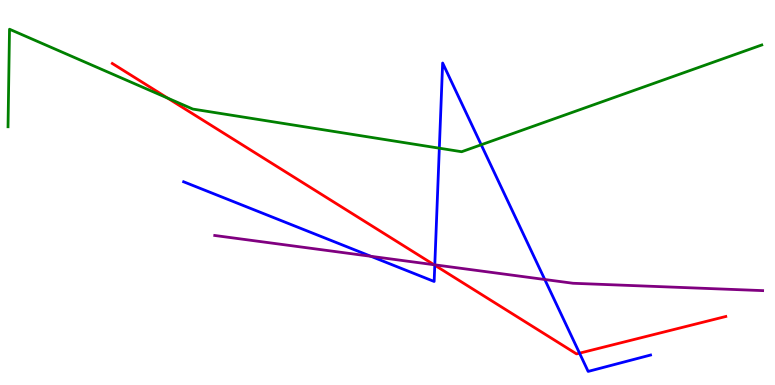[{'lines': ['blue', 'red'], 'intersections': [{'x': 5.61, 'y': 3.11}, {'x': 7.48, 'y': 0.827}]}, {'lines': ['green', 'red'], 'intersections': [{'x': 2.16, 'y': 7.45}]}, {'lines': ['purple', 'red'], 'intersections': [{'x': 5.6, 'y': 3.12}]}, {'lines': ['blue', 'green'], 'intersections': [{'x': 5.67, 'y': 6.15}, {'x': 6.21, 'y': 6.24}]}, {'lines': ['blue', 'purple'], 'intersections': [{'x': 4.79, 'y': 3.34}, {'x': 5.61, 'y': 3.12}, {'x': 7.03, 'y': 2.74}]}, {'lines': ['green', 'purple'], 'intersections': []}]